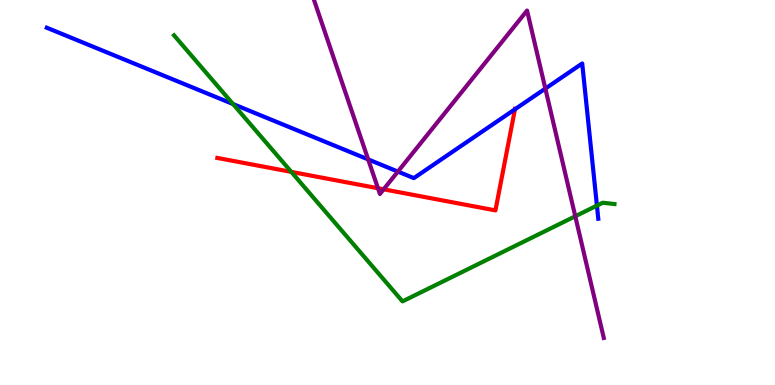[{'lines': ['blue', 'red'], 'intersections': [{'x': 6.64, 'y': 7.16}]}, {'lines': ['green', 'red'], 'intersections': [{'x': 3.76, 'y': 5.54}]}, {'lines': ['purple', 'red'], 'intersections': [{'x': 4.88, 'y': 5.11}, {'x': 4.95, 'y': 5.08}]}, {'lines': ['blue', 'green'], 'intersections': [{'x': 3.01, 'y': 7.3}, {'x': 7.7, 'y': 4.66}]}, {'lines': ['blue', 'purple'], 'intersections': [{'x': 4.75, 'y': 5.86}, {'x': 5.13, 'y': 5.54}, {'x': 7.04, 'y': 7.7}]}, {'lines': ['green', 'purple'], 'intersections': [{'x': 7.42, 'y': 4.38}]}]